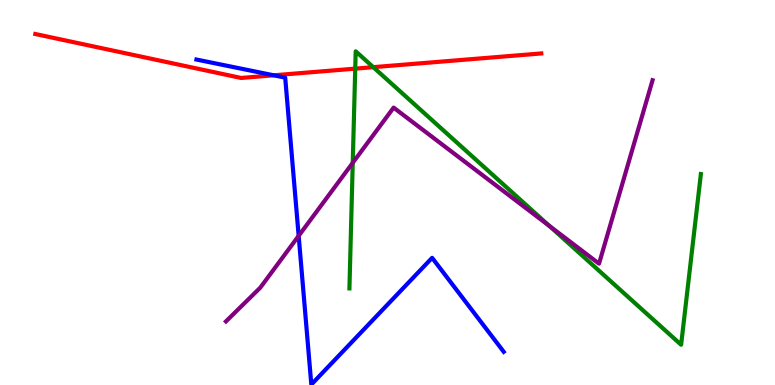[{'lines': ['blue', 'red'], 'intersections': [{'x': 3.53, 'y': 8.04}]}, {'lines': ['green', 'red'], 'intersections': [{'x': 4.58, 'y': 8.22}, {'x': 4.82, 'y': 8.26}]}, {'lines': ['purple', 'red'], 'intersections': []}, {'lines': ['blue', 'green'], 'intersections': []}, {'lines': ['blue', 'purple'], 'intersections': [{'x': 3.85, 'y': 3.87}]}, {'lines': ['green', 'purple'], 'intersections': [{'x': 4.55, 'y': 5.77}, {'x': 7.09, 'y': 4.13}]}]